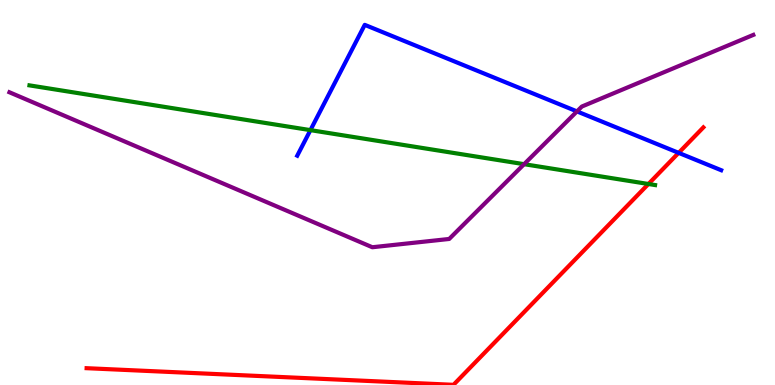[{'lines': ['blue', 'red'], 'intersections': [{'x': 8.76, 'y': 6.03}]}, {'lines': ['green', 'red'], 'intersections': [{'x': 8.37, 'y': 5.22}]}, {'lines': ['purple', 'red'], 'intersections': []}, {'lines': ['blue', 'green'], 'intersections': [{'x': 4.01, 'y': 6.62}]}, {'lines': ['blue', 'purple'], 'intersections': [{'x': 7.44, 'y': 7.11}]}, {'lines': ['green', 'purple'], 'intersections': [{'x': 6.76, 'y': 5.74}]}]